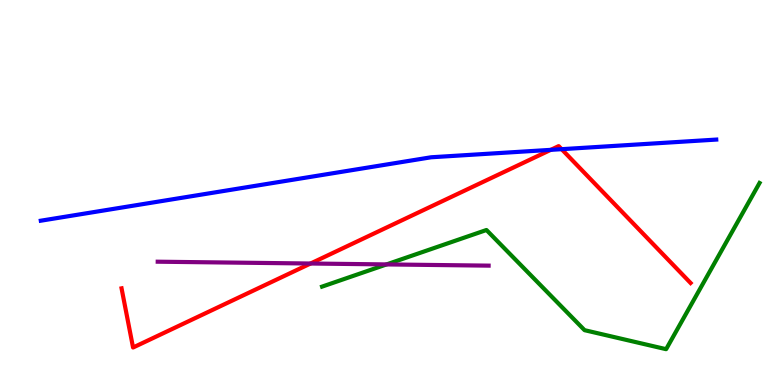[{'lines': ['blue', 'red'], 'intersections': [{'x': 7.11, 'y': 6.11}, {'x': 7.25, 'y': 6.13}]}, {'lines': ['green', 'red'], 'intersections': []}, {'lines': ['purple', 'red'], 'intersections': [{'x': 4.01, 'y': 3.16}]}, {'lines': ['blue', 'green'], 'intersections': []}, {'lines': ['blue', 'purple'], 'intersections': []}, {'lines': ['green', 'purple'], 'intersections': [{'x': 4.99, 'y': 3.13}]}]